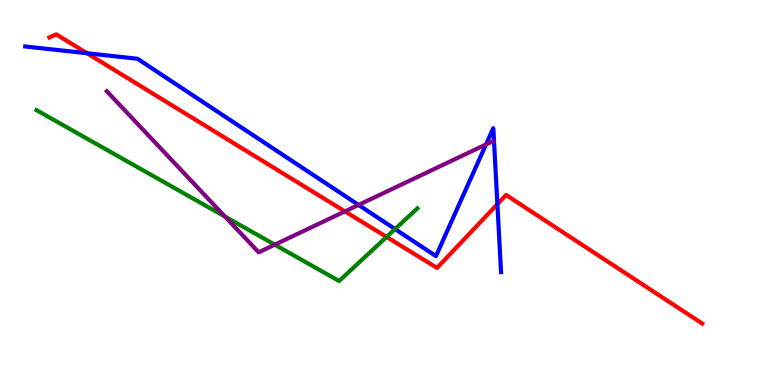[{'lines': ['blue', 'red'], 'intersections': [{'x': 1.12, 'y': 8.62}, {'x': 6.42, 'y': 4.7}]}, {'lines': ['green', 'red'], 'intersections': [{'x': 4.99, 'y': 3.85}]}, {'lines': ['purple', 'red'], 'intersections': [{'x': 4.45, 'y': 4.51}]}, {'lines': ['blue', 'green'], 'intersections': [{'x': 5.1, 'y': 4.05}]}, {'lines': ['blue', 'purple'], 'intersections': [{'x': 4.63, 'y': 4.68}, {'x': 6.27, 'y': 6.25}]}, {'lines': ['green', 'purple'], 'intersections': [{'x': 2.9, 'y': 4.38}, {'x': 3.55, 'y': 3.64}]}]